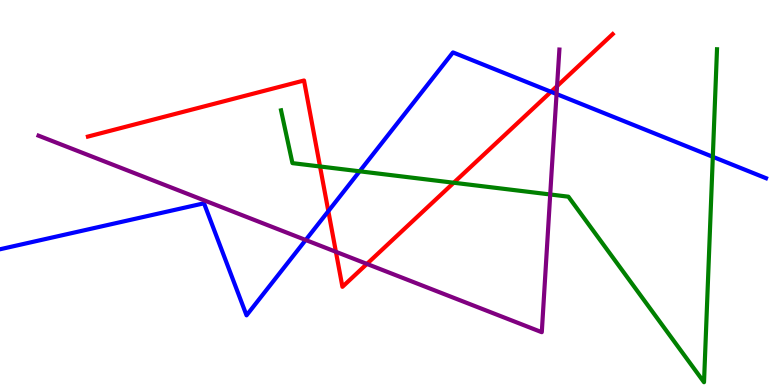[{'lines': ['blue', 'red'], 'intersections': [{'x': 4.24, 'y': 4.52}, {'x': 7.11, 'y': 7.62}]}, {'lines': ['green', 'red'], 'intersections': [{'x': 4.13, 'y': 5.68}, {'x': 5.85, 'y': 5.25}]}, {'lines': ['purple', 'red'], 'intersections': [{'x': 4.33, 'y': 3.46}, {'x': 4.73, 'y': 3.15}, {'x': 7.19, 'y': 7.76}]}, {'lines': ['blue', 'green'], 'intersections': [{'x': 4.64, 'y': 5.55}, {'x': 9.2, 'y': 5.93}]}, {'lines': ['blue', 'purple'], 'intersections': [{'x': 3.94, 'y': 3.77}, {'x': 7.18, 'y': 7.56}]}, {'lines': ['green', 'purple'], 'intersections': [{'x': 7.1, 'y': 4.95}]}]